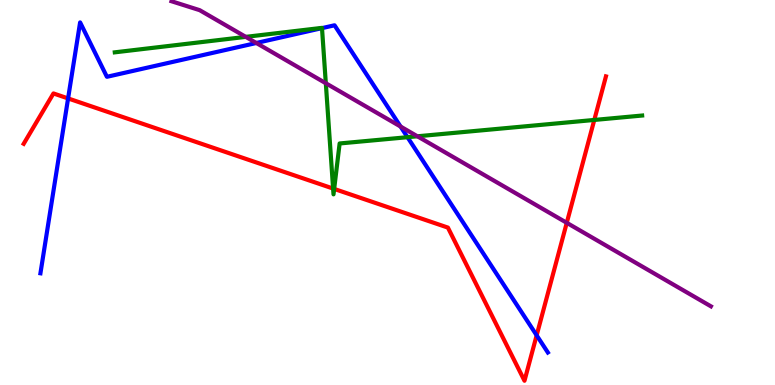[{'lines': ['blue', 'red'], 'intersections': [{'x': 0.879, 'y': 7.44}, {'x': 6.92, 'y': 1.29}]}, {'lines': ['green', 'red'], 'intersections': [{'x': 4.3, 'y': 5.1}, {'x': 4.31, 'y': 5.09}, {'x': 7.67, 'y': 6.88}]}, {'lines': ['purple', 'red'], 'intersections': [{'x': 7.31, 'y': 4.21}]}, {'lines': ['blue', 'green'], 'intersections': [{'x': 4.15, 'y': 9.27}, {'x': 5.26, 'y': 6.44}]}, {'lines': ['blue', 'purple'], 'intersections': [{'x': 3.31, 'y': 8.88}, {'x': 5.17, 'y': 6.71}]}, {'lines': ['green', 'purple'], 'intersections': [{'x': 3.17, 'y': 9.04}, {'x': 4.2, 'y': 7.84}, {'x': 5.39, 'y': 6.46}]}]